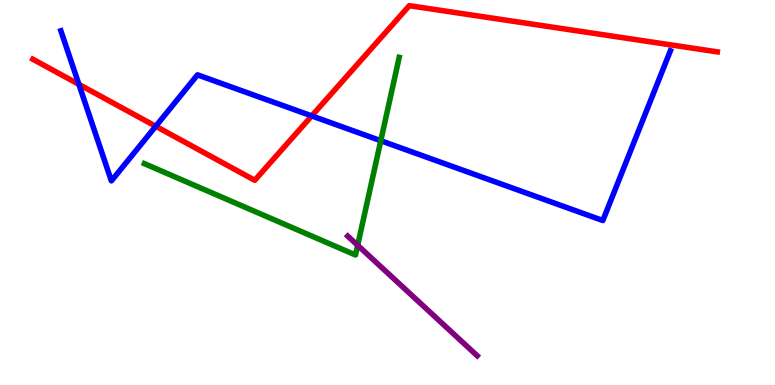[{'lines': ['blue', 'red'], 'intersections': [{'x': 1.02, 'y': 7.81}, {'x': 2.01, 'y': 6.72}, {'x': 4.02, 'y': 6.99}]}, {'lines': ['green', 'red'], 'intersections': []}, {'lines': ['purple', 'red'], 'intersections': []}, {'lines': ['blue', 'green'], 'intersections': [{'x': 4.91, 'y': 6.35}]}, {'lines': ['blue', 'purple'], 'intersections': []}, {'lines': ['green', 'purple'], 'intersections': [{'x': 4.62, 'y': 3.63}]}]